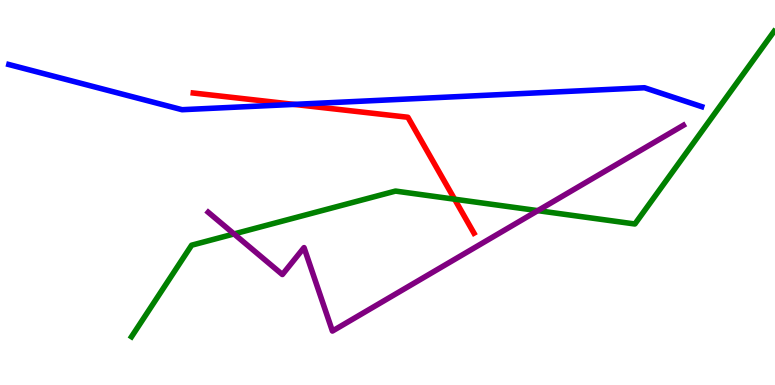[{'lines': ['blue', 'red'], 'intersections': [{'x': 3.79, 'y': 7.29}]}, {'lines': ['green', 'red'], 'intersections': [{'x': 5.87, 'y': 4.83}]}, {'lines': ['purple', 'red'], 'intersections': []}, {'lines': ['blue', 'green'], 'intersections': []}, {'lines': ['blue', 'purple'], 'intersections': []}, {'lines': ['green', 'purple'], 'intersections': [{'x': 3.02, 'y': 3.92}, {'x': 6.94, 'y': 4.53}]}]